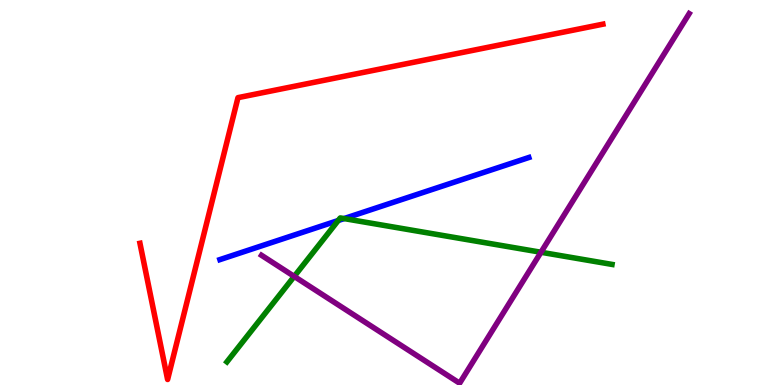[{'lines': ['blue', 'red'], 'intersections': []}, {'lines': ['green', 'red'], 'intersections': []}, {'lines': ['purple', 'red'], 'intersections': []}, {'lines': ['blue', 'green'], 'intersections': [{'x': 4.36, 'y': 4.27}, {'x': 4.44, 'y': 4.32}]}, {'lines': ['blue', 'purple'], 'intersections': []}, {'lines': ['green', 'purple'], 'intersections': [{'x': 3.8, 'y': 2.82}, {'x': 6.98, 'y': 3.45}]}]